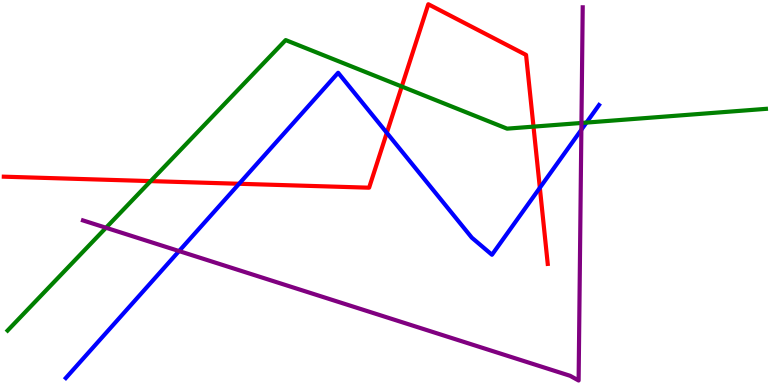[{'lines': ['blue', 'red'], 'intersections': [{'x': 3.09, 'y': 5.23}, {'x': 4.99, 'y': 6.55}, {'x': 6.97, 'y': 5.12}]}, {'lines': ['green', 'red'], 'intersections': [{'x': 1.94, 'y': 5.3}, {'x': 5.18, 'y': 7.75}, {'x': 6.88, 'y': 6.71}]}, {'lines': ['purple', 'red'], 'intersections': []}, {'lines': ['blue', 'green'], 'intersections': [{'x': 7.57, 'y': 6.82}]}, {'lines': ['blue', 'purple'], 'intersections': [{'x': 2.31, 'y': 3.48}, {'x': 7.5, 'y': 6.63}]}, {'lines': ['green', 'purple'], 'intersections': [{'x': 1.37, 'y': 4.08}, {'x': 7.5, 'y': 6.81}]}]